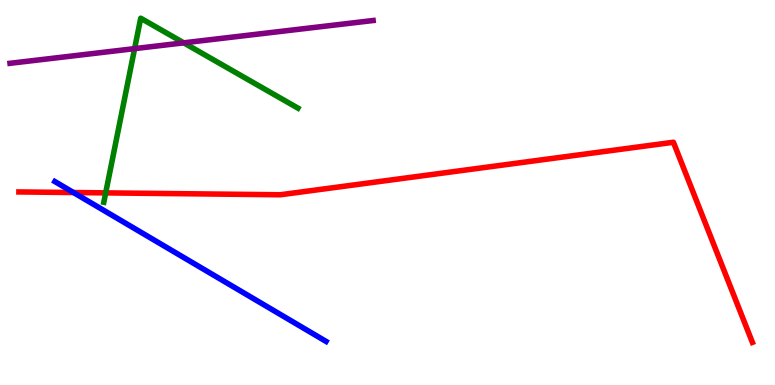[{'lines': ['blue', 'red'], 'intersections': [{'x': 0.948, 'y': 5.0}]}, {'lines': ['green', 'red'], 'intersections': [{'x': 1.36, 'y': 4.99}]}, {'lines': ['purple', 'red'], 'intersections': []}, {'lines': ['blue', 'green'], 'intersections': []}, {'lines': ['blue', 'purple'], 'intersections': []}, {'lines': ['green', 'purple'], 'intersections': [{'x': 1.74, 'y': 8.74}, {'x': 2.37, 'y': 8.89}]}]